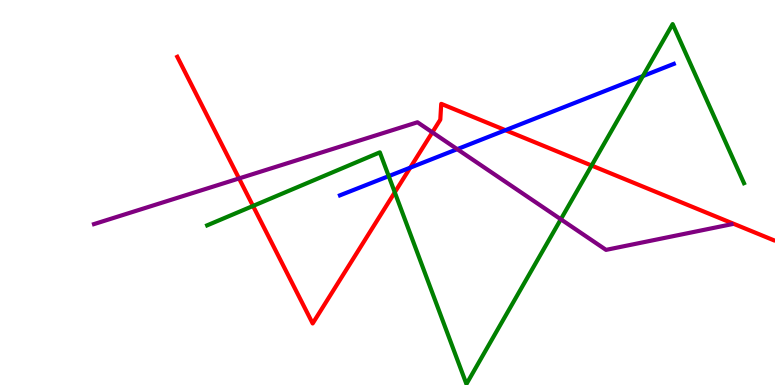[{'lines': ['blue', 'red'], 'intersections': [{'x': 5.29, 'y': 5.65}, {'x': 6.52, 'y': 6.62}]}, {'lines': ['green', 'red'], 'intersections': [{'x': 3.26, 'y': 4.65}, {'x': 5.09, 'y': 5.0}, {'x': 7.63, 'y': 5.7}]}, {'lines': ['purple', 'red'], 'intersections': [{'x': 3.08, 'y': 5.37}, {'x': 5.58, 'y': 6.56}]}, {'lines': ['blue', 'green'], 'intersections': [{'x': 5.02, 'y': 5.43}, {'x': 8.3, 'y': 8.02}]}, {'lines': ['blue', 'purple'], 'intersections': [{'x': 5.9, 'y': 6.13}]}, {'lines': ['green', 'purple'], 'intersections': [{'x': 7.24, 'y': 4.3}]}]